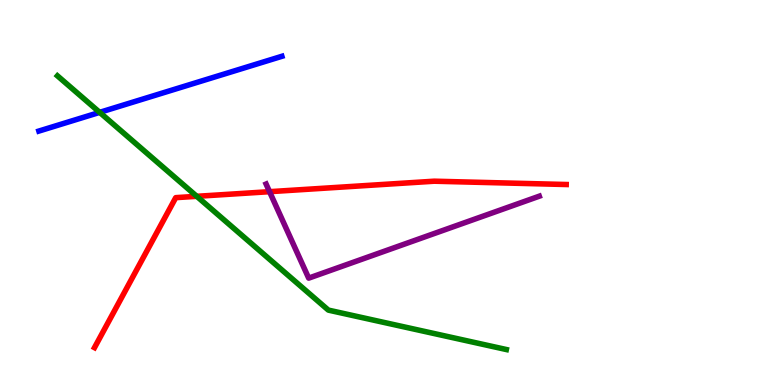[{'lines': ['blue', 'red'], 'intersections': []}, {'lines': ['green', 'red'], 'intersections': [{'x': 2.54, 'y': 4.9}]}, {'lines': ['purple', 'red'], 'intersections': [{'x': 3.48, 'y': 5.02}]}, {'lines': ['blue', 'green'], 'intersections': [{'x': 1.29, 'y': 7.08}]}, {'lines': ['blue', 'purple'], 'intersections': []}, {'lines': ['green', 'purple'], 'intersections': []}]